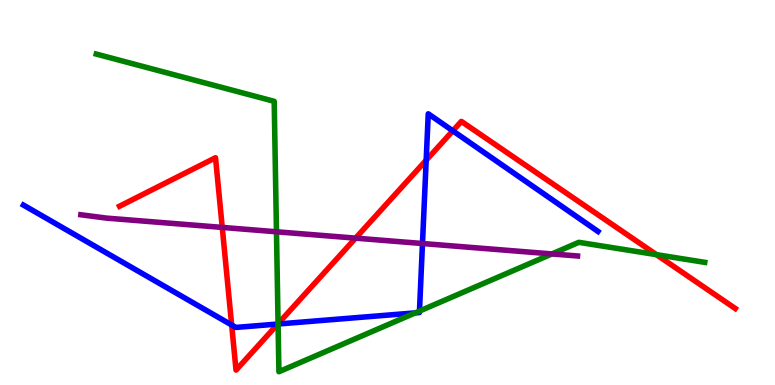[{'lines': ['blue', 'red'], 'intersections': [{'x': 2.99, 'y': 1.56}, {'x': 3.58, 'y': 1.58}, {'x': 5.5, 'y': 5.84}, {'x': 5.84, 'y': 6.6}]}, {'lines': ['green', 'red'], 'intersections': [{'x': 3.59, 'y': 1.59}, {'x': 8.47, 'y': 3.39}]}, {'lines': ['purple', 'red'], 'intersections': [{'x': 2.87, 'y': 4.09}, {'x': 4.59, 'y': 3.81}]}, {'lines': ['blue', 'green'], 'intersections': [{'x': 3.59, 'y': 1.58}, {'x': 5.36, 'y': 1.87}, {'x': 5.41, 'y': 1.92}]}, {'lines': ['blue', 'purple'], 'intersections': [{'x': 5.45, 'y': 3.67}]}, {'lines': ['green', 'purple'], 'intersections': [{'x': 3.57, 'y': 3.98}, {'x': 7.12, 'y': 3.4}]}]